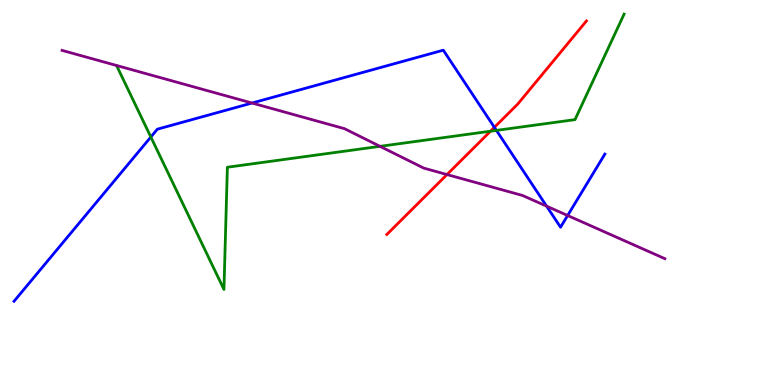[{'lines': ['blue', 'red'], 'intersections': [{'x': 6.38, 'y': 6.69}]}, {'lines': ['green', 'red'], 'intersections': [{'x': 6.33, 'y': 6.59}]}, {'lines': ['purple', 'red'], 'intersections': [{'x': 5.77, 'y': 5.47}]}, {'lines': ['blue', 'green'], 'intersections': [{'x': 1.95, 'y': 6.44}, {'x': 6.41, 'y': 6.61}]}, {'lines': ['blue', 'purple'], 'intersections': [{'x': 3.25, 'y': 7.32}, {'x': 7.05, 'y': 4.65}, {'x': 7.32, 'y': 4.4}]}, {'lines': ['green', 'purple'], 'intersections': [{'x': 4.9, 'y': 6.2}]}]